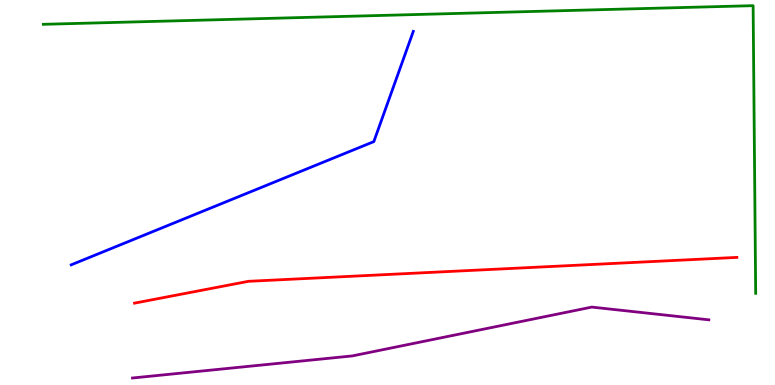[{'lines': ['blue', 'red'], 'intersections': []}, {'lines': ['green', 'red'], 'intersections': []}, {'lines': ['purple', 'red'], 'intersections': []}, {'lines': ['blue', 'green'], 'intersections': []}, {'lines': ['blue', 'purple'], 'intersections': []}, {'lines': ['green', 'purple'], 'intersections': []}]